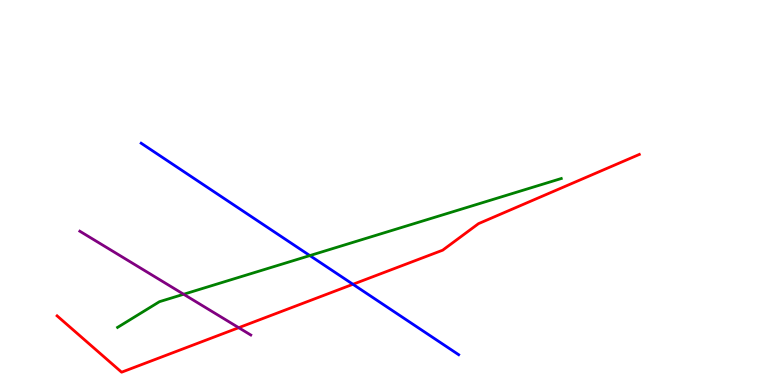[{'lines': ['blue', 'red'], 'intersections': [{'x': 4.55, 'y': 2.62}]}, {'lines': ['green', 'red'], 'intersections': []}, {'lines': ['purple', 'red'], 'intersections': [{'x': 3.08, 'y': 1.49}]}, {'lines': ['blue', 'green'], 'intersections': [{'x': 4.0, 'y': 3.36}]}, {'lines': ['blue', 'purple'], 'intersections': []}, {'lines': ['green', 'purple'], 'intersections': [{'x': 2.37, 'y': 2.36}]}]